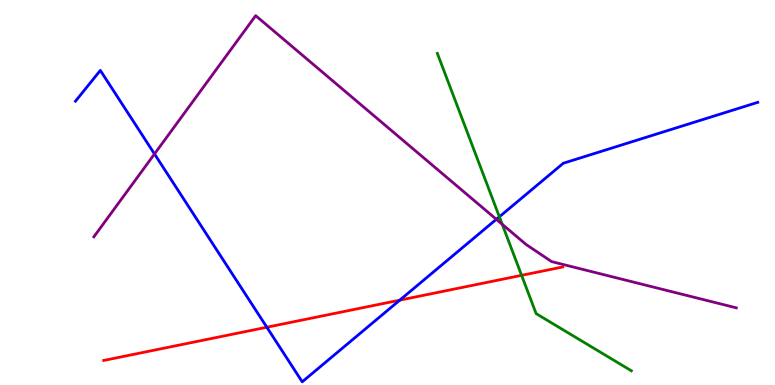[{'lines': ['blue', 'red'], 'intersections': [{'x': 3.44, 'y': 1.5}, {'x': 5.16, 'y': 2.2}]}, {'lines': ['green', 'red'], 'intersections': [{'x': 6.73, 'y': 2.85}]}, {'lines': ['purple', 'red'], 'intersections': []}, {'lines': ['blue', 'green'], 'intersections': [{'x': 6.44, 'y': 4.37}]}, {'lines': ['blue', 'purple'], 'intersections': [{'x': 1.99, 'y': 6.0}, {'x': 6.4, 'y': 4.3}]}, {'lines': ['green', 'purple'], 'intersections': [{'x': 6.48, 'y': 4.17}]}]